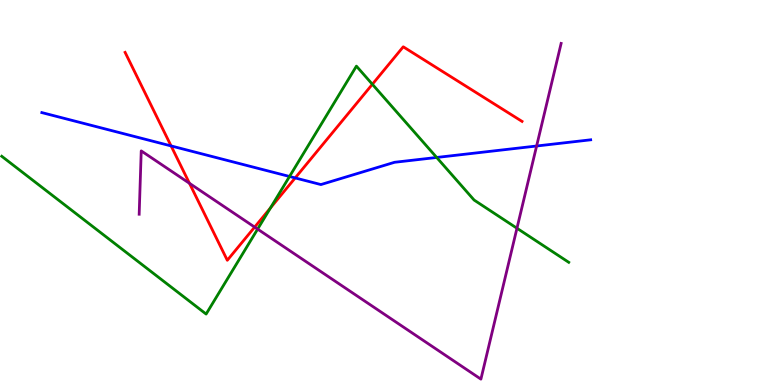[{'lines': ['blue', 'red'], 'intersections': [{'x': 2.21, 'y': 6.21}, {'x': 3.81, 'y': 5.38}]}, {'lines': ['green', 'red'], 'intersections': [{'x': 3.49, 'y': 4.6}, {'x': 4.8, 'y': 7.81}]}, {'lines': ['purple', 'red'], 'intersections': [{'x': 2.44, 'y': 5.24}, {'x': 3.29, 'y': 4.1}]}, {'lines': ['blue', 'green'], 'intersections': [{'x': 3.74, 'y': 5.42}, {'x': 5.63, 'y': 5.91}]}, {'lines': ['blue', 'purple'], 'intersections': [{'x': 6.92, 'y': 6.21}]}, {'lines': ['green', 'purple'], 'intersections': [{'x': 3.32, 'y': 4.05}, {'x': 6.67, 'y': 4.07}]}]